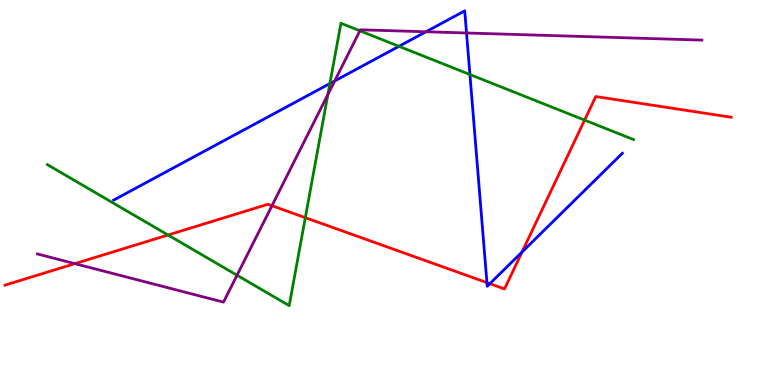[{'lines': ['blue', 'red'], 'intersections': [{'x': 6.28, 'y': 2.66}, {'x': 6.32, 'y': 2.63}, {'x': 6.74, 'y': 3.45}]}, {'lines': ['green', 'red'], 'intersections': [{'x': 2.17, 'y': 3.9}, {'x': 3.94, 'y': 4.35}, {'x': 7.54, 'y': 6.88}]}, {'lines': ['purple', 'red'], 'intersections': [{'x': 0.966, 'y': 3.15}, {'x': 3.51, 'y': 4.66}]}, {'lines': ['blue', 'green'], 'intersections': [{'x': 4.26, 'y': 7.83}, {'x': 5.15, 'y': 8.8}, {'x': 6.06, 'y': 8.06}]}, {'lines': ['blue', 'purple'], 'intersections': [{'x': 4.32, 'y': 7.9}, {'x': 5.5, 'y': 9.18}, {'x': 6.02, 'y': 9.14}]}, {'lines': ['green', 'purple'], 'intersections': [{'x': 3.06, 'y': 2.85}, {'x': 4.23, 'y': 7.55}, {'x': 4.64, 'y': 9.2}]}]